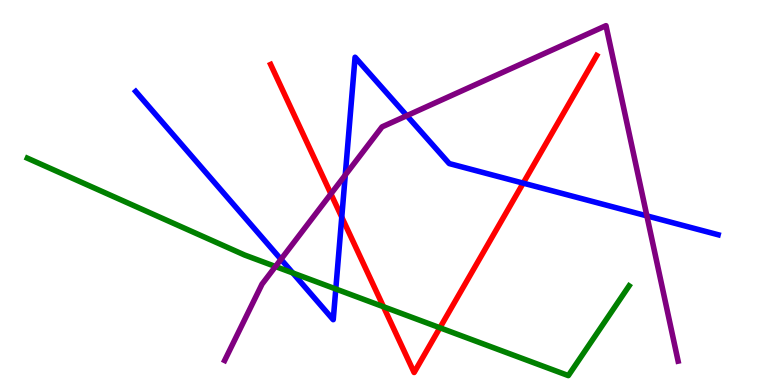[{'lines': ['blue', 'red'], 'intersections': [{'x': 4.41, 'y': 4.36}, {'x': 6.75, 'y': 5.24}]}, {'lines': ['green', 'red'], 'intersections': [{'x': 4.95, 'y': 2.03}, {'x': 5.68, 'y': 1.49}]}, {'lines': ['purple', 'red'], 'intersections': [{'x': 4.27, 'y': 4.96}]}, {'lines': ['blue', 'green'], 'intersections': [{'x': 3.78, 'y': 2.91}, {'x': 4.33, 'y': 2.49}]}, {'lines': ['blue', 'purple'], 'intersections': [{'x': 3.63, 'y': 3.26}, {'x': 4.46, 'y': 5.45}, {'x': 5.25, 'y': 7.0}, {'x': 8.35, 'y': 4.39}]}, {'lines': ['green', 'purple'], 'intersections': [{'x': 3.55, 'y': 3.08}]}]